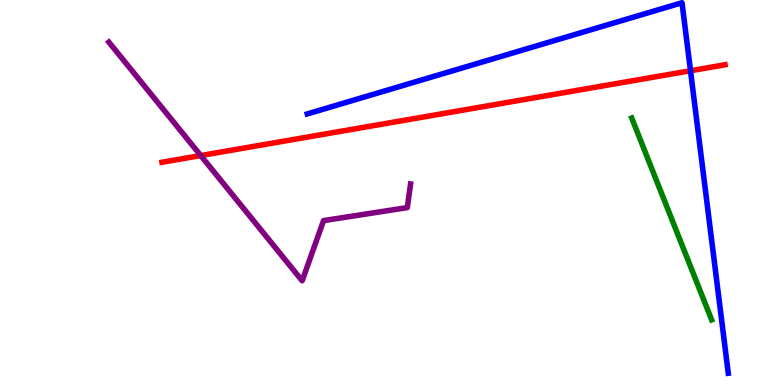[{'lines': ['blue', 'red'], 'intersections': [{'x': 8.91, 'y': 8.16}]}, {'lines': ['green', 'red'], 'intersections': []}, {'lines': ['purple', 'red'], 'intersections': [{'x': 2.59, 'y': 5.96}]}, {'lines': ['blue', 'green'], 'intersections': []}, {'lines': ['blue', 'purple'], 'intersections': []}, {'lines': ['green', 'purple'], 'intersections': []}]